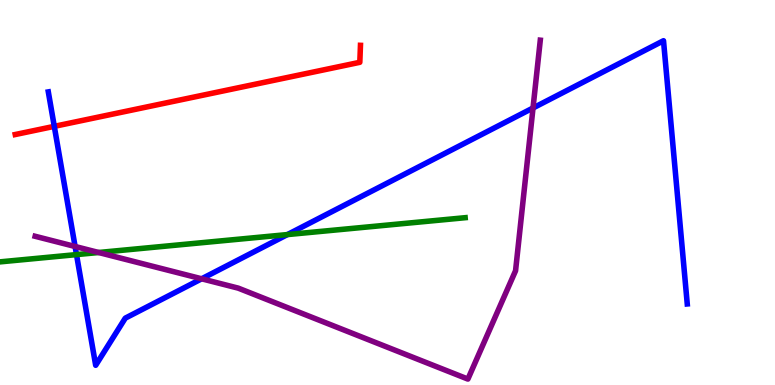[{'lines': ['blue', 'red'], 'intersections': [{'x': 0.7, 'y': 6.72}]}, {'lines': ['green', 'red'], 'intersections': []}, {'lines': ['purple', 'red'], 'intersections': []}, {'lines': ['blue', 'green'], 'intersections': [{'x': 0.987, 'y': 3.39}, {'x': 3.71, 'y': 3.91}]}, {'lines': ['blue', 'purple'], 'intersections': [{'x': 0.969, 'y': 3.6}, {'x': 2.6, 'y': 2.76}, {'x': 6.88, 'y': 7.2}]}, {'lines': ['green', 'purple'], 'intersections': [{'x': 1.27, 'y': 3.44}]}]